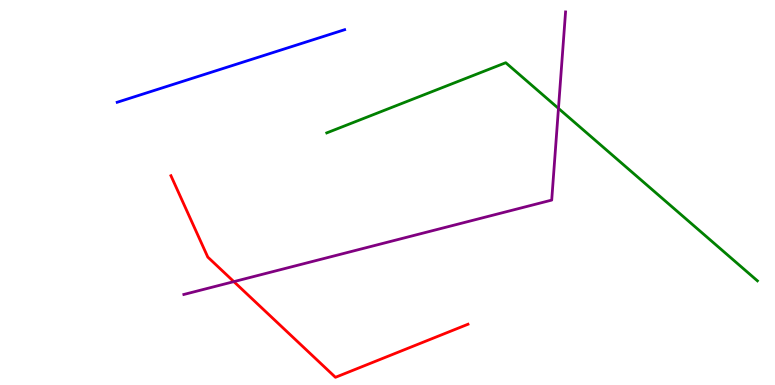[{'lines': ['blue', 'red'], 'intersections': []}, {'lines': ['green', 'red'], 'intersections': []}, {'lines': ['purple', 'red'], 'intersections': [{'x': 3.02, 'y': 2.68}]}, {'lines': ['blue', 'green'], 'intersections': []}, {'lines': ['blue', 'purple'], 'intersections': []}, {'lines': ['green', 'purple'], 'intersections': [{'x': 7.21, 'y': 7.18}]}]